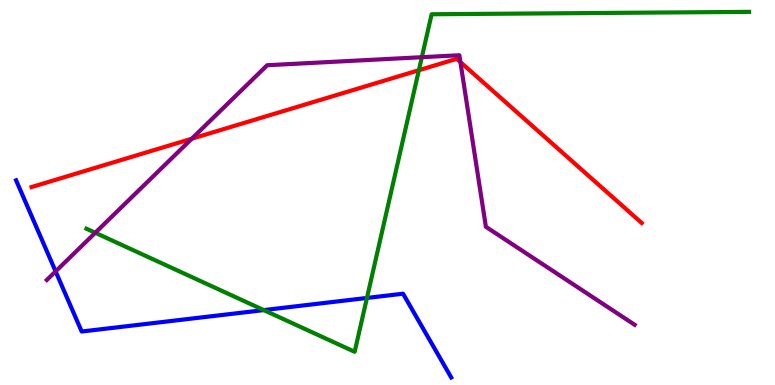[{'lines': ['blue', 'red'], 'intersections': []}, {'lines': ['green', 'red'], 'intersections': [{'x': 5.4, 'y': 8.18}]}, {'lines': ['purple', 'red'], 'intersections': [{'x': 2.47, 'y': 6.4}, {'x': 5.94, 'y': 8.39}]}, {'lines': ['blue', 'green'], 'intersections': [{'x': 3.4, 'y': 1.95}, {'x': 4.73, 'y': 2.26}]}, {'lines': ['blue', 'purple'], 'intersections': [{'x': 0.718, 'y': 2.95}]}, {'lines': ['green', 'purple'], 'intersections': [{'x': 1.23, 'y': 3.95}, {'x': 5.44, 'y': 8.51}]}]